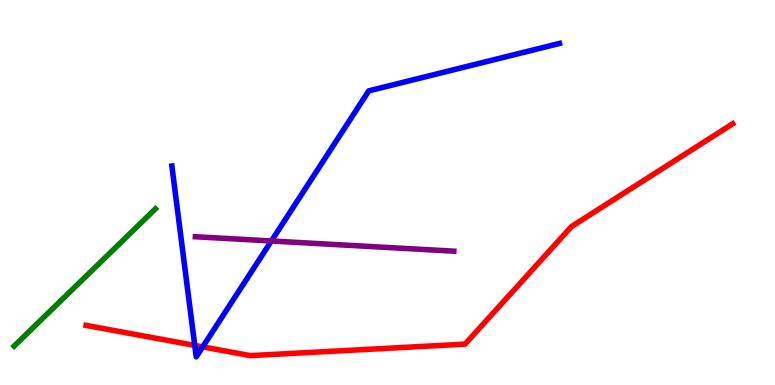[{'lines': ['blue', 'red'], 'intersections': [{'x': 2.51, 'y': 1.03}, {'x': 2.62, 'y': 0.99}]}, {'lines': ['green', 'red'], 'intersections': []}, {'lines': ['purple', 'red'], 'intersections': []}, {'lines': ['blue', 'green'], 'intersections': []}, {'lines': ['blue', 'purple'], 'intersections': [{'x': 3.5, 'y': 3.74}]}, {'lines': ['green', 'purple'], 'intersections': []}]